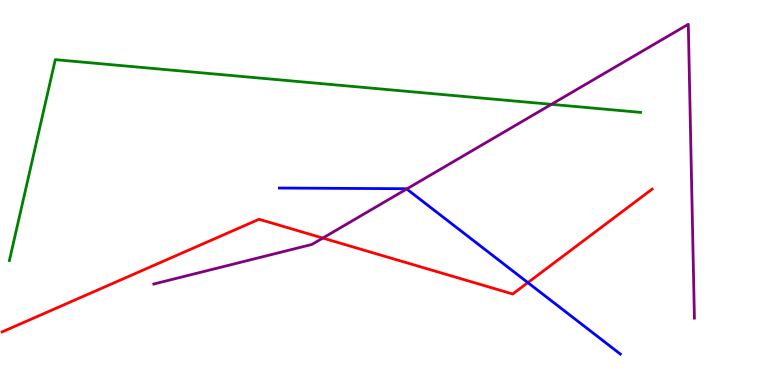[{'lines': ['blue', 'red'], 'intersections': [{'x': 6.81, 'y': 2.66}]}, {'lines': ['green', 'red'], 'intersections': []}, {'lines': ['purple', 'red'], 'intersections': [{'x': 4.17, 'y': 3.82}]}, {'lines': ['blue', 'green'], 'intersections': []}, {'lines': ['blue', 'purple'], 'intersections': [{'x': 5.25, 'y': 5.09}]}, {'lines': ['green', 'purple'], 'intersections': [{'x': 7.11, 'y': 7.29}]}]